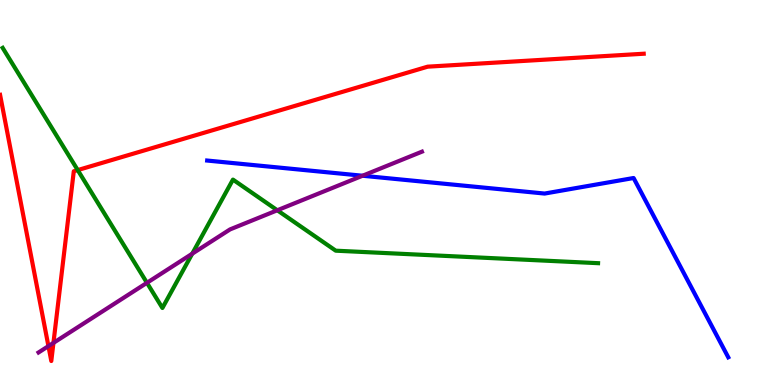[{'lines': ['blue', 'red'], 'intersections': []}, {'lines': ['green', 'red'], 'intersections': [{'x': 1.0, 'y': 5.58}]}, {'lines': ['purple', 'red'], 'intersections': [{'x': 0.625, 'y': 1.01}, {'x': 0.69, 'y': 1.09}]}, {'lines': ['blue', 'green'], 'intersections': []}, {'lines': ['blue', 'purple'], 'intersections': [{'x': 4.68, 'y': 5.44}]}, {'lines': ['green', 'purple'], 'intersections': [{'x': 1.9, 'y': 2.65}, {'x': 2.48, 'y': 3.41}, {'x': 3.58, 'y': 4.54}]}]